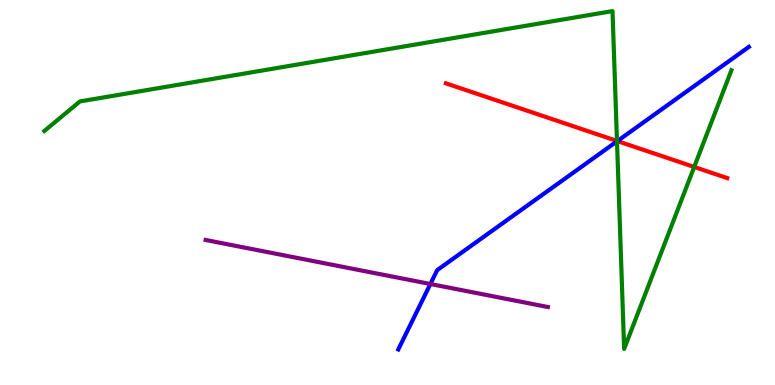[{'lines': ['blue', 'red'], 'intersections': [{'x': 7.97, 'y': 6.34}]}, {'lines': ['green', 'red'], 'intersections': [{'x': 7.96, 'y': 6.34}, {'x': 8.96, 'y': 5.66}]}, {'lines': ['purple', 'red'], 'intersections': []}, {'lines': ['blue', 'green'], 'intersections': [{'x': 7.96, 'y': 6.33}]}, {'lines': ['blue', 'purple'], 'intersections': [{'x': 5.55, 'y': 2.62}]}, {'lines': ['green', 'purple'], 'intersections': []}]